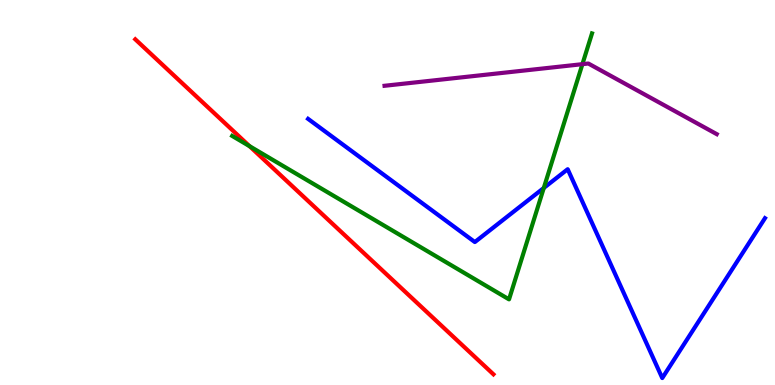[{'lines': ['blue', 'red'], 'intersections': []}, {'lines': ['green', 'red'], 'intersections': [{'x': 3.22, 'y': 6.2}]}, {'lines': ['purple', 'red'], 'intersections': []}, {'lines': ['blue', 'green'], 'intersections': [{'x': 7.02, 'y': 5.12}]}, {'lines': ['blue', 'purple'], 'intersections': []}, {'lines': ['green', 'purple'], 'intersections': [{'x': 7.52, 'y': 8.33}]}]